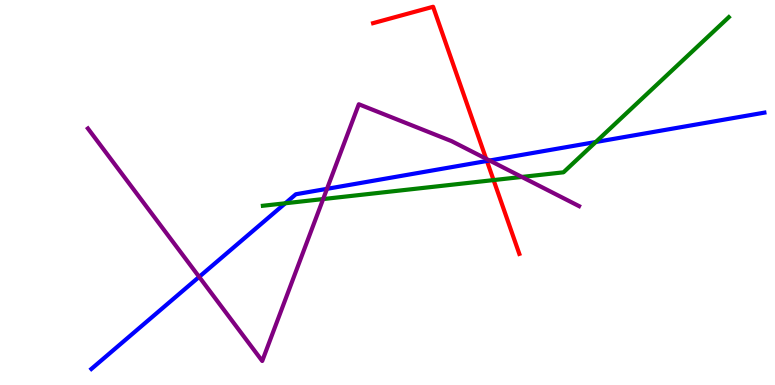[{'lines': ['blue', 'red'], 'intersections': [{'x': 6.28, 'y': 5.82}]}, {'lines': ['green', 'red'], 'intersections': [{'x': 6.37, 'y': 5.32}]}, {'lines': ['purple', 'red'], 'intersections': [{'x': 6.27, 'y': 5.88}]}, {'lines': ['blue', 'green'], 'intersections': [{'x': 3.68, 'y': 4.72}, {'x': 7.69, 'y': 6.31}]}, {'lines': ['blue', 'purple'], 'intersections': [{'x': 2.57, 'y': 2.81}, {'x': 4.22, 'y': 5.1}, {'x': 6.32, 'y': 5.83}]}, {'lines': ['green', 'purple'], 'intersections': [{'x': 4.17, 'y': 4.83}, {'x': 6.73, 'y': 5.4}]}]